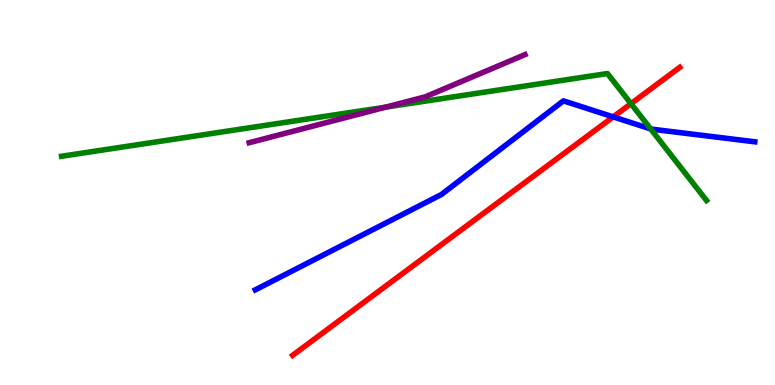[{'lines': ['blue', 'red'], 'intersections': [{'x': 7.91, 'y': 6.96}]}, {'lines': ['green', 'red'], 'intersections': [{'x': 8.14, 'y': 7.31}]}, {'lines': ['purple', 'red'], 'intersections': []}, {'lines': ['blue', 'green'], 'intersections': [{'x': 8.4, 'y': 6.65}]}, {'lines': ['blue', 'purple'], 'intersections': []}, {'lines': ['green', 'purple'], 'intersections': [{'x': 4.98, 'y': 7.22}]}]